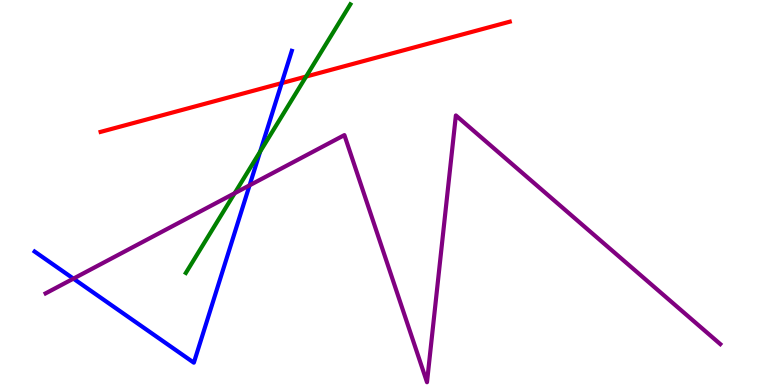[{'lines': ['blue', 'red'], 'intersections': [{'x': 3.63, 'y': 7.84}]}, {'lines': ['green', 'red'], 'intersections': [{'x': 3.95, 'y': 8.01}]}, {'lines': ['purple', 'red'], 'intersections': []}, {'lines': ['blue', 'green'], 'intersections': [{'x': 3.36, 'y': 6.06}]}, {'lines': ['blue', 'purple'], 'intersections': [{'x': 0.947, 'y': 2.76}, {'x': 3.22, 'y': 5.19}]}, {'lines': ['green', 'purple'], 'intersections': [{'x': 3.03, 'y': 4.98}]}]